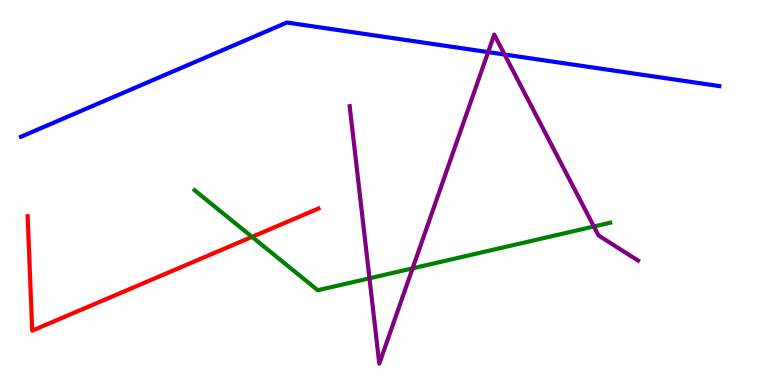[{'lines': ['blue', 'red'], 'intersections': []}, {'lines': ['green', 'red'], 'intersections': [{'x': 3.25, 'y': 3.85}]}, {'lines': ['purple', 'red'], 'intersections': []}, {'lines': ['blue', 'green'], 'intersections': []}, {'lines': ['blue', 'purple'], 'intersections': [{'x': 6.3, 'y': 8.65}, {'x': 6.51, 'y': 8.58}]}, {'lines': ['green', 'purple'], 'intersections': [{'x': 4.77, 'y': 2.77}, {'x': 5.32, 'y': 3.03}, {'x': 7.66, 'y': 4.12}]}]